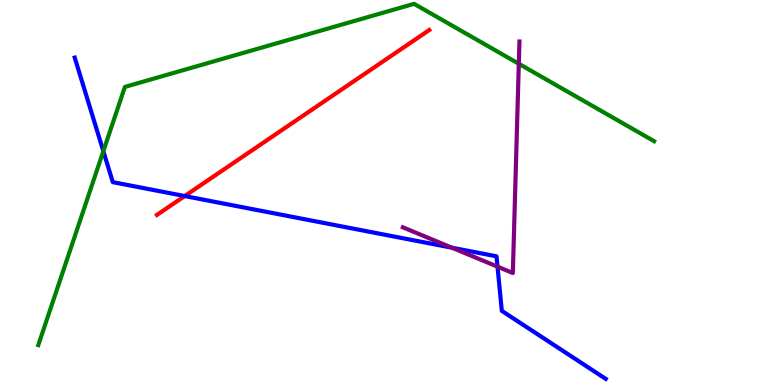[{'lines': ['blue', 'red'], 'intersections': [{'x': 2.38, 'y': 4.91}]}, {'lines': ['green', 'red'], 'intersections': []}, {'lines': ['purple', 'red'], 'intersections': []}, {'lines': ['blue', 'green'], 'intersections': [{'x': 1.33, 'y': 6.07}]}, {'lines': ['blue', 'purple'], 'intersections': [{'x': 5.83, 'y': 3.57}, {'x': 6.42, 'y': 3.07}]}, {'lines': ['green', 'purple'], 'intersections': [{'x': 6.69, 'y': 8.34}]}]